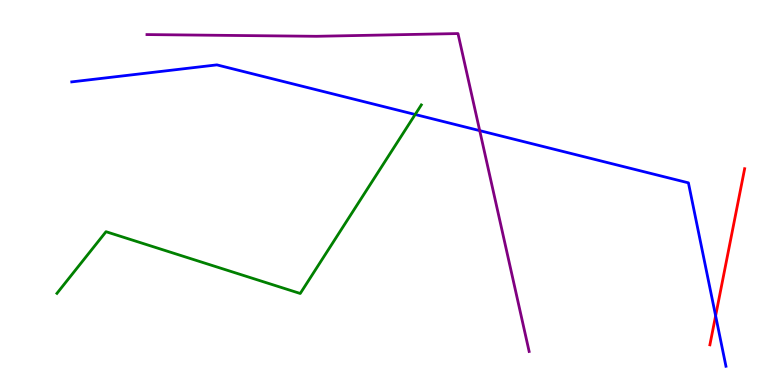[{'lines': ['blue', 'red'], 'intersections': [{'x': 9.23, 'y': 1.8}]}, {'lines': ['green', 'red'], 'intersections': []}, {'lines': ['purple', 'red'], 'intersections': []}, {'lines': ['blue', 'green'], 'intersections': [{'x': 5.36, 'y': 7.03}]}, {'lines': ['blue', 'purple'], 'intersections': [{'x': 6.19, 'y': 6.61}]}, {'lines': ['green', 'purple'], 'intersections': []}]